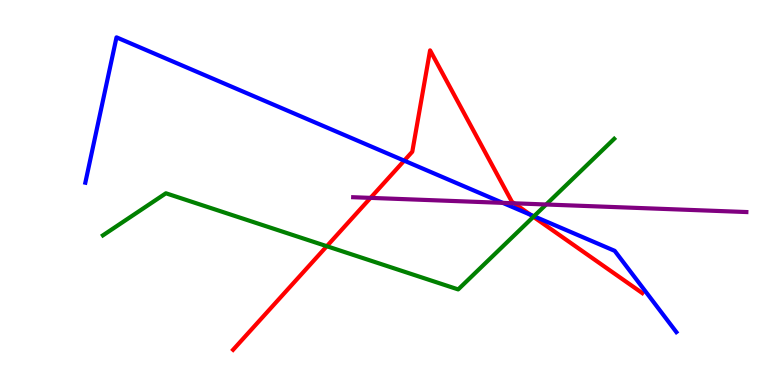[{'lines': ['blue', 'red'], 'intersections': [{'x': 5.22, 'y': 5.83}, {'x': 6.84, 'y': 4.42}]}, {'lines': ['green', 'red'], 'intersections': [{'x': 4.22, 'y': 3.61}, {'x': 6.88, 'y': 4.37}]}, {'lines': ['purple', 'red'], 'intersections': [{'x': 4.78, 'y': 4.86}, {'x': 6.63, 'y': 4.72}]}, {'lines': ['blue', 'green'], 'intersections': [{'x': 6.89, 'y': 4.38}]}, {'lines': ['blue', 'purple'], 'intersections': [{'x': 6.49, 'y': 4.73}]}, {'lines': ['green', 'purple'], 'intersections': [{'x': 7.05, 'y': 4.69}]}]